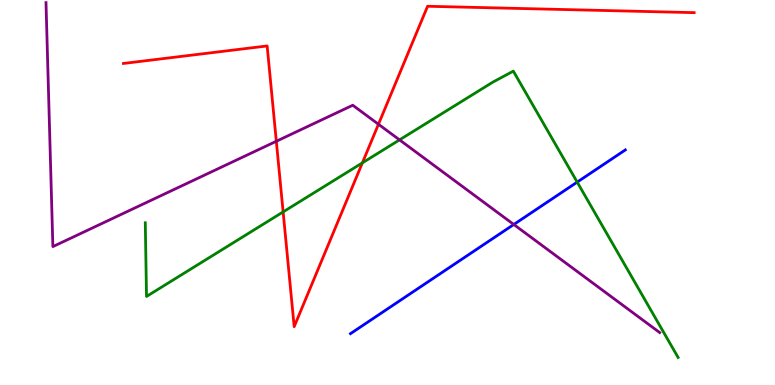[{'lines': ['blue', 'red'], 'intersections': []}, {'lines': ['green', 'red'], 'intersections': [{'x': 3.65, 'y': 4.5}, {'x': 4.68, 'y': 5.77}]}, {'lines': ['purple', 'red'], 'intersections': [{'x': 3.57, 'y': 6.33}, {'x': 4.88, 'y': 6.77}]}, {'lines': ['blue', 'green'], 'intersections': [{'x': 7.45, 'y': 5.27}]}, {'lines': ['blue', 'purple'], 'intersections': [{'x': 6.63, 'y': 4.17}]}, {'lines': ['green', 'purple'], 'intersections': [{'x': 5.16, 'y': 6.37}]}]